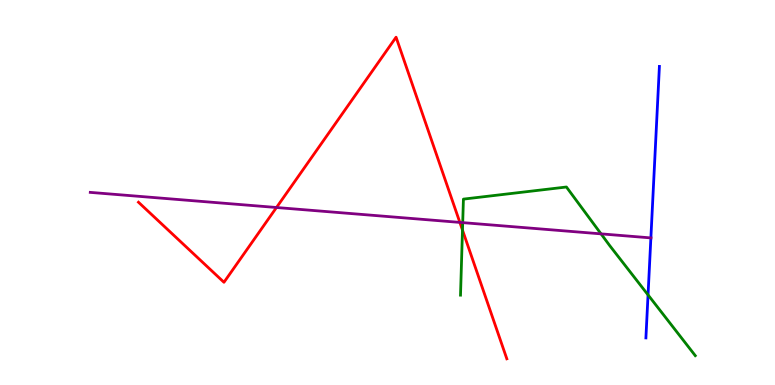[{'lines': ['blue', 'red'], 'intersections': []}, {'lines': ['green', 'red'], 'intersections': [{'x': 5.97, 'y': 4.02}]}, {'lines': ['purple', 'red'], 'intersections': [{'x': 3.57, 'y': 4.61}, {'x': 5.93, 'y': 4.22}]}, {'lines': ['blue', 'green'], 'intersections': [{'x': 8.36, 'y': 2.34}]}, {'lines': ['blue', 'purple'], 'intersections': [{'x': 8.4, 'y': 3.82}]}, {'lines': ['green', 'purple'], 'intersections': [{'x': 5.97, 'y': 4.22}, {'x': 7.76, 'y': 3.93}]}]